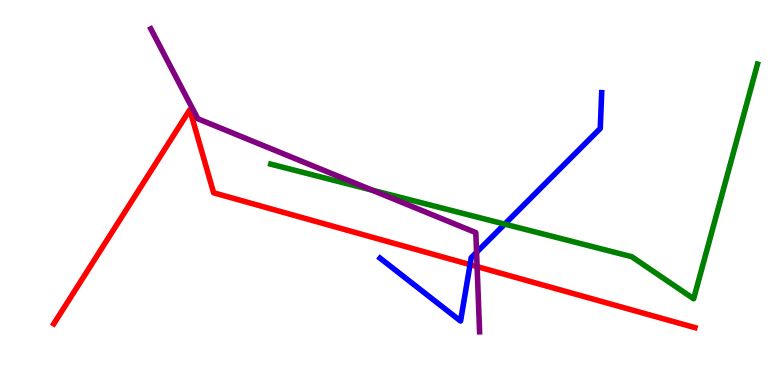[{'lines': ['blue', 'red'], 'intersections': [{'x': 6.07, 'y': 3.13}]}, {'lines': ['green', 'red'], 'intersections': []}, {'lines': ['purple', 'red'], 'intersections': [{'x': 6.16, 'y': 3.08}]}, {'lines': ['blue', 'green'], 'intersections': [{'x': 6.51, 'y': 4.18}]}, {'lines': ['blue', 'purple'], 'intersections': [{'x': 6.15, 'y': 3.45}]}, {'lines': ['green', 'purple'], 'intersections': [{'x': 4.8, 'y': 5.06}]}]